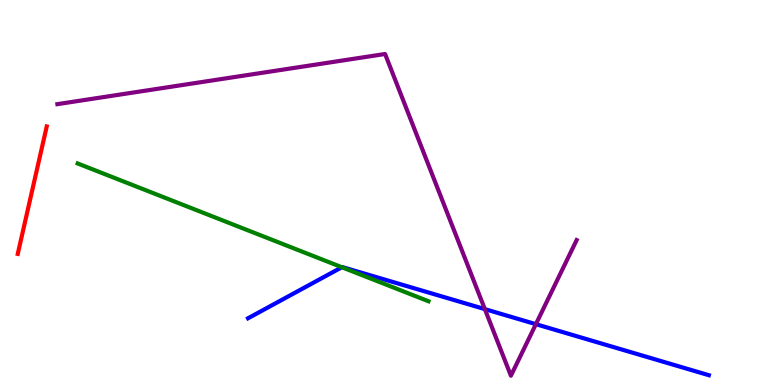[{'lines': ['blue', 'red'], 'intersections': []}, {'lines': ['green', 'red'], 'intersections': []}, {'lines': ['purple', 'red'], 'intersections': []}, {'lines': ['blue', 'green'], 'intersections': [{'x': 4.41, 'y': 3.06}]}, {'lines': ['blue', 'purple'], 'intersections': [{'x': 6.26, 'y': 1.97}, {'x': 6.91, 'y': 1.58}]}, {'lines': ['green', 'purple'], 'intersections': []}]